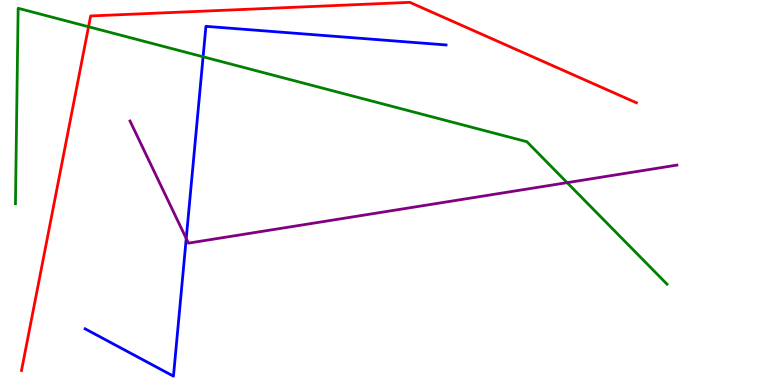[{'lines': ['blue', 'red'], 'intersections': []}, {'lines': ['green', 'red'], 'intersections': [{'x': 1.14, 'y': 9.31}]}, {'lines': ['purple', 'red'], 'intersections': []}, {'lines': ['blue', 'green'], 'intersections': [{'x': 2.62, 'y': 8.52}]}, {'lines': ['blue', 'purple'], 'intersections': [{'x': 2.4, 'y': 3.81}]}, {'lines': ['green', 'purple'], 'intersections': [{'x': 7.32, 'y': 5.26}]}]